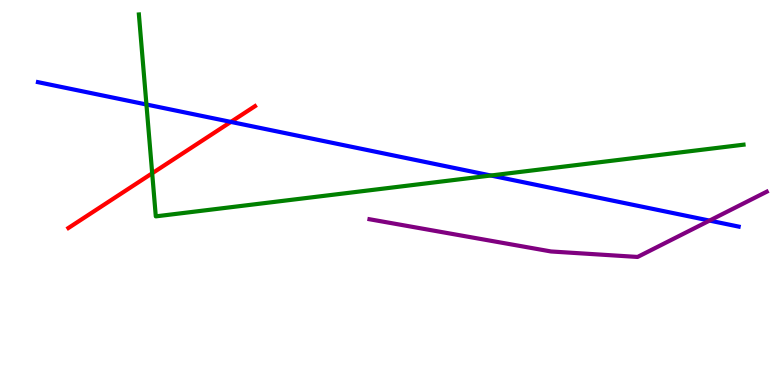[{'lines': ['blue', 'red'], 'intersections': [{'x': 2.98, 'y': 6.83}]}, {'lines': ['green', 'red'], 'intersections': [{'x': 1.96, 'y': 5.5}]}, {'lines': ['purple', 'red'], 'intersections': []}, {'lines': ['blue', 'green'], 'intersections': [{'x': 1.89, 'y': 7.29}, {'x': 6.33, 'y': 5.44}]}, {'lines': ['blue', 'purple'], 'intersections': [{'x': 9.16, 'y': 4.27}]}, {'lines': ['green', 'purple'], 'intersections': []}]